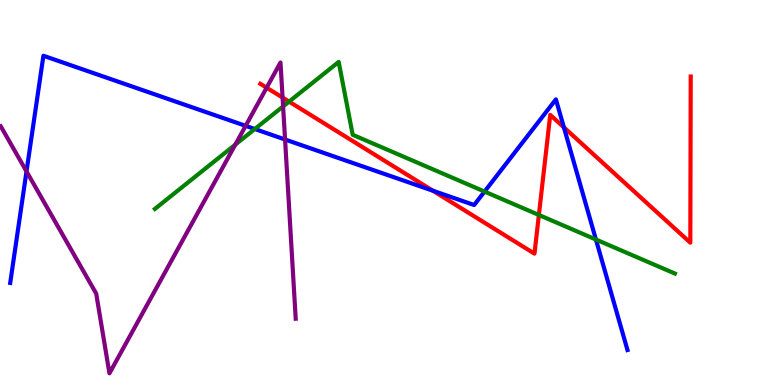[{'lines': ['blue', 'red'], 'intersections': [{'x': 5.59, 'y': 5.05}, {'x': 7.28, 'y': 6.69}]}, {'lines': ['green', 'red'], 'intersections': [{'x': 3.73, 'y': 7.36}, {'x': 6.95, 'y': 4.42}]}, {'lines': ['purple', 'red'], 'intersections': [{'x': 3.44, 'y': 7.72}, {'x': 3.65, 'y': 7.47}]}, {'lines': ['blue', 'green'], 'intersections': [{'x': 3.29, 'y': 6.65}, {'x': 6.25, 'y': 5.02}, {'x': 7.69, 'y': 3.78}]}, {'lines': ['blue', 'purple'], 'intersections': [{'x': 0.342, 'y': 5.55}, {'x': 3.17, 'y': 6.73}, {'x': 3.68, 'y': 6.38}]}, {'lines': ['green', 'purple'], 'intersections': [{'x': 3.04, 'y': 6.24}, {'x': 3.65, 'y': 7.24}]}]